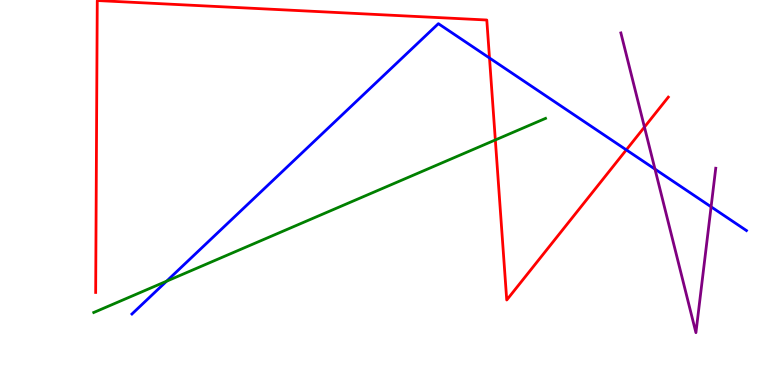[{'lines': ['blue', 'red'], 'intersections': [{'x': 6.32, 'y': 8.49}, {'x': 8.08, 'y': 6.11}]}, {'lines': ['green', 'red'], 'intersections': [{'x': 6.39, 'y': 6.36}]}, {'lines': ['purple', 'red'], 'intersections': [{'x': 8.32, 'y': 6.7}]}, {'lines': ['blue', 'green'], 'intersections': [{'x': 2.15, 'y': 2.7}]}, {'lines': ['blue', 'purple'], 'intersections': [{'x': 8.45, 'y': 5.61}, {'x': 9.18, 'y': 4.63}]}, {'lines': ['green', 'purple'], 'intersections': []}]